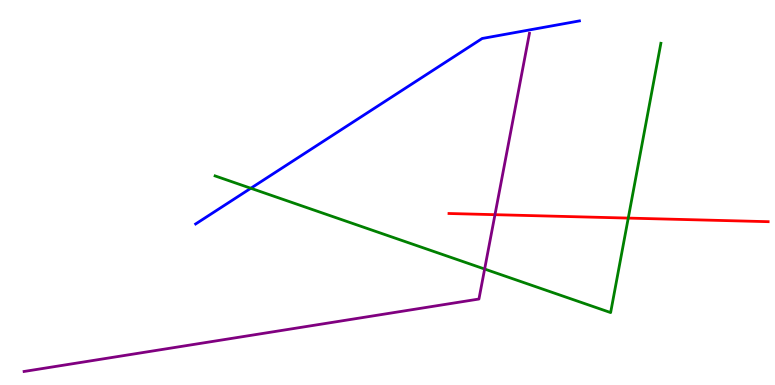[{'lines': ['blue', 'red'], 'intersections': []}, {'lines': ['green', 'red'], 'intersections': [{'x': 8.11, 'y': 4.34}]}, {'lines': ['purple', 'red'], 'intersections': [{'x': 6.39, 'y': 4.42}]}, {'lines': ['blue', 'green'], 'intersections': [{'x': 3.24, 'y': 5.11}]}, {'lines': ['blue', 'purple'], 'intersections': []}, {'lines': ['green', 'purple'], 'intersections': [{'x': 6.25, 'y': 3.01}]}]